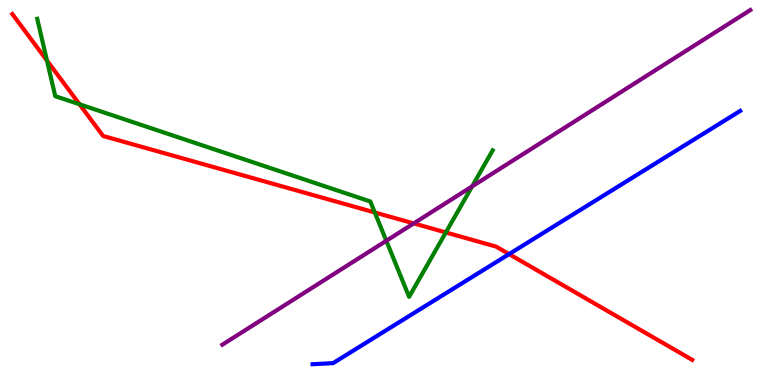[{'lines': ['blue', 'red'], 'intersections': [{'x': 6.57, 'y': 3.4}]}, {'lines': ['green', 'red'], 'intersections': [{'x': 0.606, 'y': 8.43}, {'x': 1.03, 'y': 7.29}, {'x': 4.84, 'y': 4.48}, {'x': 5.75, 'y': 3.96}]}, {'lines': ['purple', 'red'], 'intersections': [{'x': 5.34, 'y': 4.2}]}, {'lines': ['blue', 'green'], 'intersections': []}, {'lines': ['blue', 'purple'], 'intersections': []}, {'lines': ['green', 'purple'], 'intersections': [{'x': 4.98, 'y': 3.75}, {'x': 6.09, 'y': 5.16}]}]